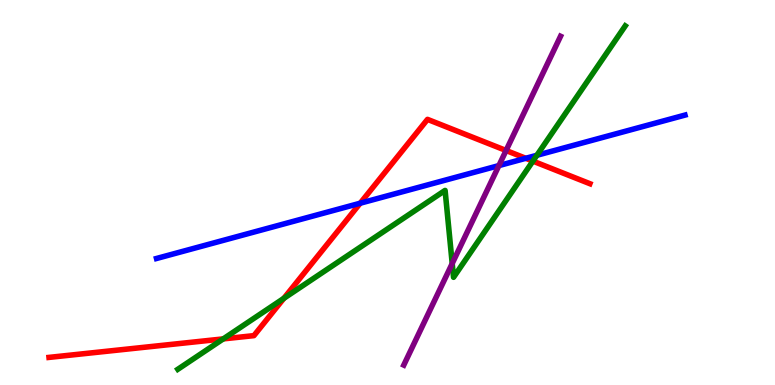[{'lines': ['blue', 'red'], 'intersections': [{'x': 4.65, 'y': 4.72}, {'x': 6.78, 'y': 5.89}]}, {'lines': ['green', 'red'], 'intersections': [{'x': 2.88, 'y': 1.2}, {'x': 3.66, 'y': 2.25}, {'x': 6.88, 'y': 5.82}]}, {'lines': ['purple', 'red'], 'intersections': [{'x': 6.53, 'y': 6.09}]}, {'lines': ['blue', 'green'], 'intersections': [{'x': 6.93, 'y': 5.97}]}, {'lines': ['blue', 'purple'], 'intersections': [{'x': 6.44, 'y': 5.7}]}, {'lines': ['green', 'purple'], 'intersections': [{'x': 5.83, 'y': 3.16}]}]